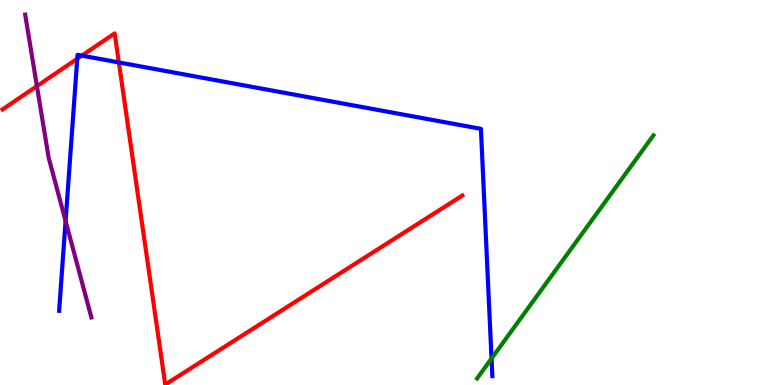[{'lines': ['blue', 'red'], 'intersections': [{'x': 0.997, 'y': 8.47}, {'x': 1.06, 'y': 8.55}, {'x': 1.53, 'y': 8.38}]}, {'lines': ['green', 'red'], 'intersections': []}, {'lines': ['purple', 'red'], 'intersections': [{'x': 0.476, 'y': 7.76}]}, {'lines': ['blue', 'green'], 'intersections': [{'x': 6.34, 'y': 0.687}]}, {'lines': ['blue', 'purple'], 'intersections': [{'x': 0.846, 'y': 4.26}]}, {'lines': ['green', 'purple'], 'intersections': []}]